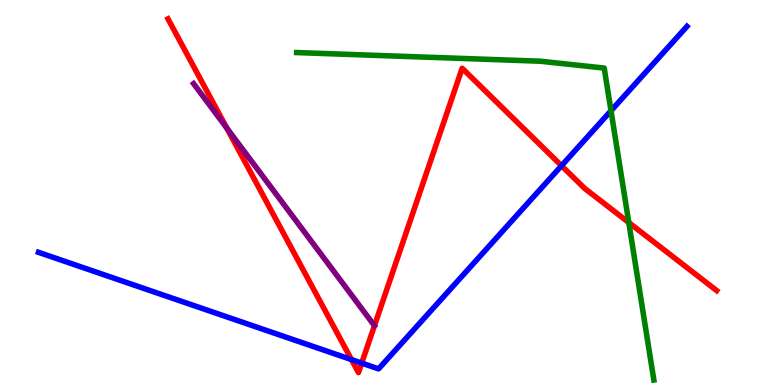[{'lines': ['blue', 'red'], 'intersections': [{'x': 4.54, 'y': 0.66}, {'x': 4.67, 'y': 0.569}, {'x': 7.25, 'y': 5.7}]}, {'lines': ['green', 'red'], 'intersections': [{'x': 8.11, 'y': 4.22}]}, {'lines': ['purple', 'red'], 'intersections': [{'x': 2.93, 'y': 6.67}]}, {'lines': ['blue', 'green'], 'intersections': [{'x': 7.88, 'y': 7.12}]}, {'lines': ['blue', 'purple'], 'intersections': []}, {'lines': ['green', 'purple'], 'intersections': []}]